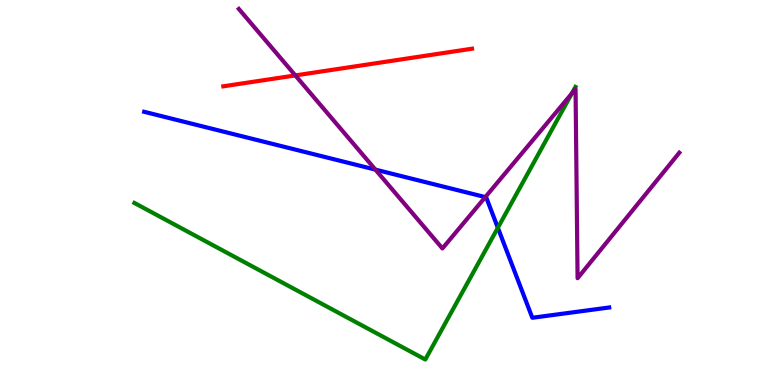[{'lines': ['blue', 'red'], 'intersections': []}, {'lines': ['green', 'red'], 'intersections': []}, {'lines': ['purple', 'red'], 'intersections': [{'x': 3.81, 'y': 8.04}]}, {'lines': ['blue', 'green'], 'intersections': [{'x': 6.42, 'y': 4.08}]}, {'lines': ['blue', 'purple'], 'intersections': [{'x': 4.84, 'y': 5.59}, {'x': 6.26, 'y': 4.88}]}, {'lines': ['green', 'purple'], 'intersections': [{'x': 7.38, 'y': 7.57}]}]